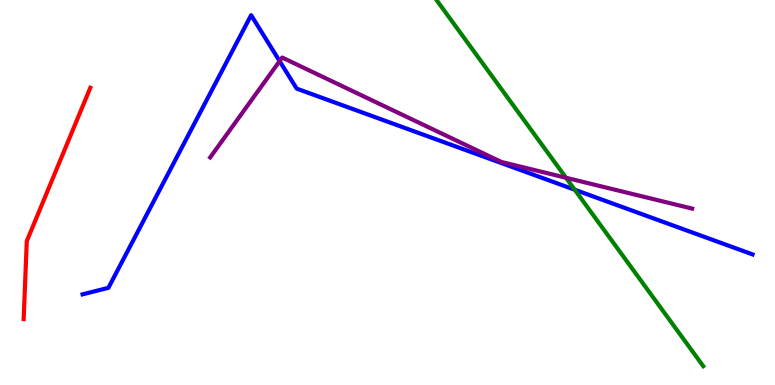[{'lines': ['blue', 'red'], 'intersections': []}, {'lines': ['green', 'red'], 'intersections': []}, {'lines': ['purple', 'red'], 'intersections': []}, {'lines': ['blue', 'green'], 'intersections': [{'x': 7.42, 'y': 5.07}]}, {'lines': ['blue', 'purple'], 'intersections': [{'x': 3.61, 'y': 8.41}]}, {'lines': ['green', 'purple'], 'intersections': [{'x': 7.3, 'y': 5.38}]}]